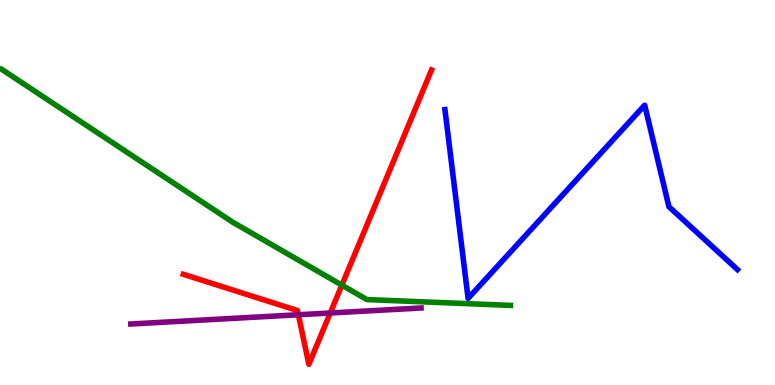[{'lines': ['blue', 'red'], 'intersections': []}, {'lines': ['green', 'red'], 'intersections': [{'x': 4.41, 'y': 2.59}]}, {'lines': ['purple', 'red'], 'intersections': [{'x': 3.85, 'y': 1.82}, {'x': 4.26, 'y': 1.87}]}, {'lines': ['blue', 'green'], 'intersections': []}, {'lines': ['blue', 'purple'], 'intersections': []}, {'lines': ['green', 'purple'], 'intersections': []}]